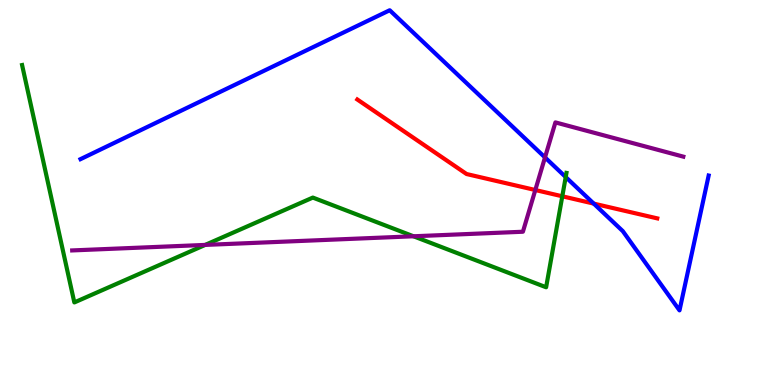[{'lines': ['blue', 'red'], 'intersections': [{'x': 7.66, 'y': 4.71}]}, {'lines': ['green', 'red'], 'intersections': [{'x': 7.26, 'y': 4.9}]}, {'lines': ['purple', 'red'], 'intersections': [{'x': 6.91, 'y': 5.06}]}, {'lines': ['blue', 'green'], 'intersections': [{'x': 7.3, 'y': 5.4}]}, {'lines': ['blue', 'purple'], 'intersections': [{'x': 7.03, 'y': 5.91}]}, {'lines': ['green', 'purple'], 'intersections': [{'x': 2.65, 'y': 3.64}, {'x': 5.34, 'y': 3.86}]}]